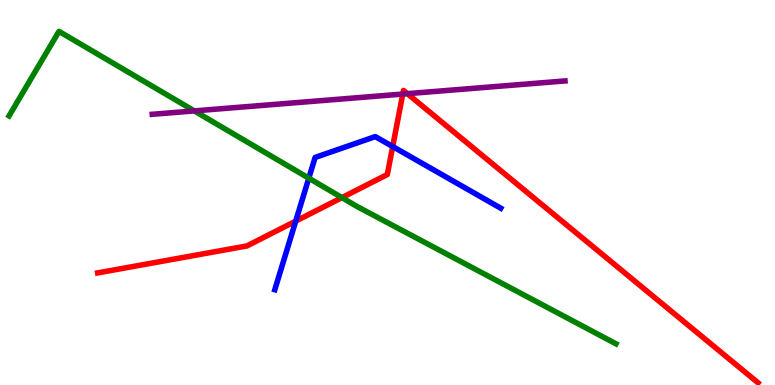[{'lines': ['blue', 'red'], 'intersections': [{'x': 3.82, 'y': 4.26}, {'x': 5.07, 'y': 6.19}]}, {'lines': ['green', 'red'], 'intersections': [{'x': 4.41, 'y': 4.87}]}, {'lines': ['purple', 'red'], 'intersections': [{'x': 5.2, 'y': 7.56}, {'x': 5.26, 'y': 7.57}]}, {'lines': ['blue', 'green'], 'intersections': [{'x': 3.98, 'y': 5.37}]}, {'lines': ['blue', 'purple'], 'intersections': []}, {'lines': ['green', 'purple'], 'intersections': [{'x': 2.51, 'y': 7.12}]}]